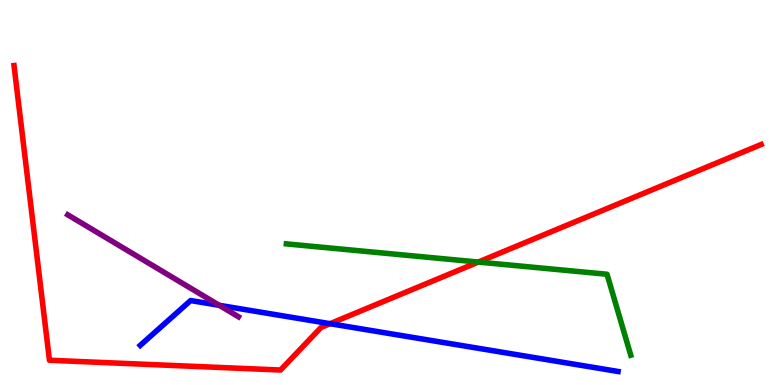[{'lines': ['blue', 'red'], 'intersections': [{'x': 4.26, 'y': 1.59}]}, {'lines': ['green', 'red'], 'intersections': [{'x': 6.17, 'y': 3.19}]}, {'lines': ['purple', 'red'], 'intersections': []}, {'lines': ['blue', 'green'], 'intersections': []}, {'lines': ['blue', 'purple'], 'intersections': [{'x': 2.83, 'y': 2.07}]}, {'lines': ['green', 'purple'], 'intersections': []}]